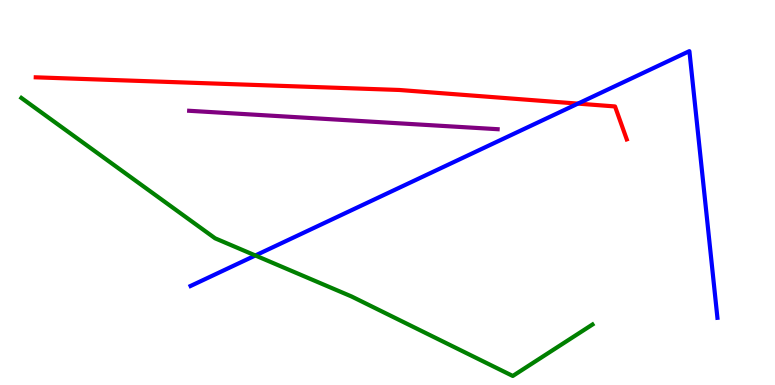[{'lines': ['blue', 'red'], 'intersections': [{'x': 7.46, 'y': 7.31}]}, {'lines': ['green', 'red'], 'intersections': []}, {'lines': ['purple', 'red'], 'intersections': []}, {'lines': ['blue', 'green'], 'intersections': [{'x': 3.29, 'y': 3.36}]}, {'lines': ['blue', 'purple'], 'intersections': []}, {'lines': ['green', 'purple'], 'intersections': []}]